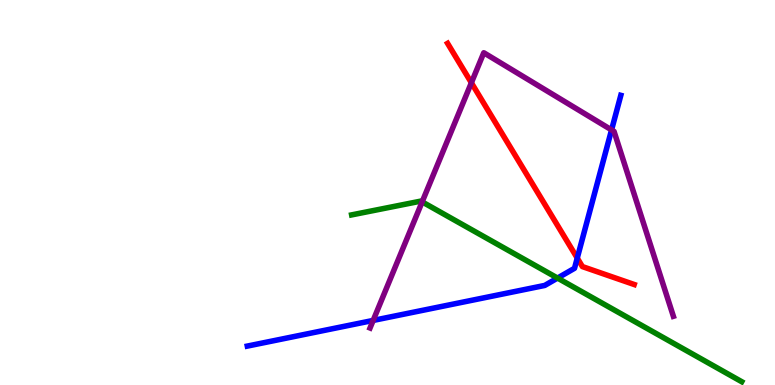[{'lines': ['blue', 'red'], 'intersections': [{'x': 7.45, 'y': 3.3}]}, {'lines': ['green', 'red'], 'intersections': []}, {'lines': ['purple', 'red'], 'intersections': [{'x': 6.08, 'y': 7.85}]}, {'lines': ['blue', 'green'], 'intersections': [{'x': 7.19, 'y': 2.78}]}, {'lines': ['blue', 'purple'], 'intersections': [{'x': 4.81, 'y': 1.68}, {'x': 7.89, 'y': 6.63}]}, {'lines': ['green', 'purple'], 'intersections': [{'x': 5.45, 'y': 4.76}]}]